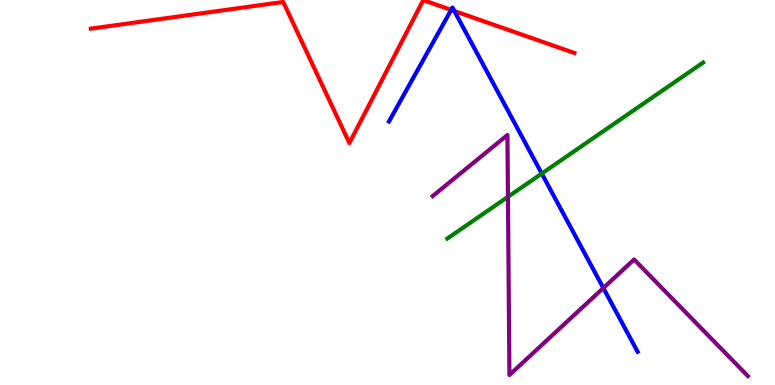[{'lines': ['blue', 'red'], 'intersections': [{'x': 5.82, 'y': 9.74}, {'x': 5.86, 'y': 9.71}]}, {'lines': ['green', 'red'], 'intersections': []}, {'lines': ['purple', 'red'], 'intersections': []}, {'lines': ['blue', 'green'], 'intersections': [{'x': 6.99, 'y': 5.49}]}, {'lines': ['blue', 'purple'], 'intersections': [{'x': 7.78, 'y': 2.52}]}, {'lines': ['green', 'purple'], 'intersections': [{'x': 6.55, 'y': 4.89}]}]